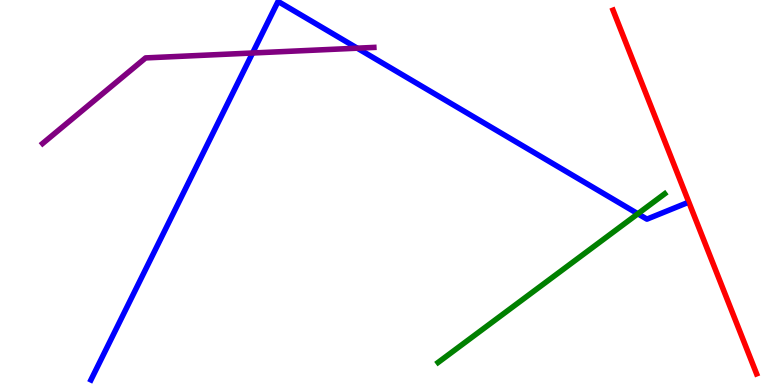[{'lines': ['blue', 'red'], 'intersections': []}, {'lines': ['green', 'red'], 'intersections': []}, {'lines': ['purple', 'red'], 'intersections': []}, {'lines': ['blue', 'green'], 'intersections': [{'x': 8.23, 'y': 4.45}]}, {'lines': ['blue', 'purple'], 'intersections': [{'x': 3.26, 'y': 8.62}, {'x': 4.61, 'y': 8.75}]}, {'lines': ['green', 'purple'], 'intersections': []}]